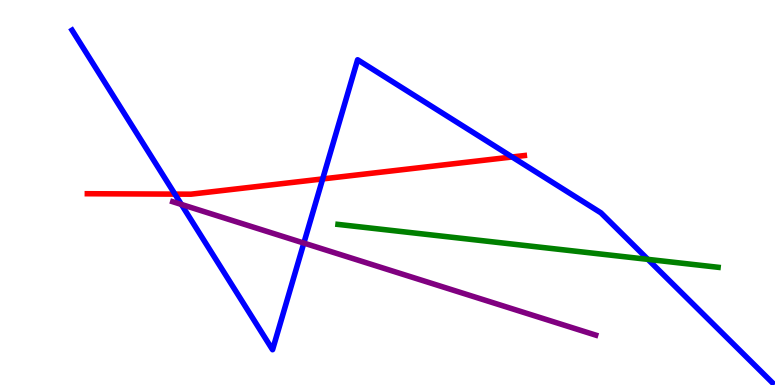[{'lines': ['blue', 'red'], 'intersections': [{'x': 2.26, 'y': 4.96}, {'x': 4.16, 'y': 5.35}, {'x': 6.61, 'y': 5.92}]}, {'lines': ['green', 'red'], 'intersections': []}, {'lines': ['purple', 'red'], 'intersections': []}, {'lines': ['blue', 'green'], 'intersections': [{'x': 8.36, 'y': 3.26}]}, {'lines': ['blue', 'purple'], 'intersections': [{'x': 2.34, 'y': 4.69}, {'x': 3.92, 'y': 3.69}]}, {'lines': ['green', 'purple'], 'intersections': []}]